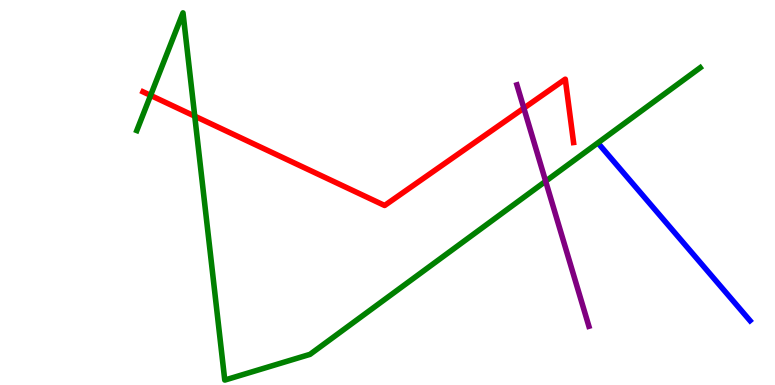[{'lines': ['blue', 'red'], 'intersections': []}, {'lines': ['green', 'red'], 'intersections': [{'x': 1.94, 'y': 7.52}, {'x': 2.51, 'y': 6.98}]}, {'lines': ['purple', 'red'], 'intersections': [{'x': 6.76, 'y': 7.19}]}, {'lines': ['blue', 'green'], 'intersections': []}, {'lines': ['blue', 'purple'], 'intersections': []}, {'lines': ['green', 'purple'], 'intersections': [{'x': 7.04, 'y': 5.29}]}]